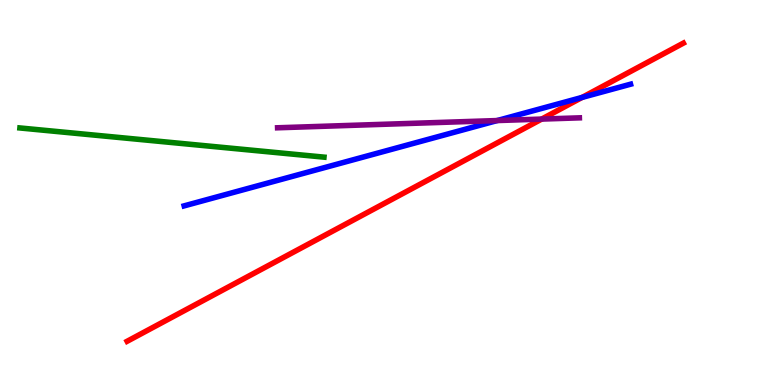[{'lines': ['blue', 'red'], 'intersections': [{'x': 7.51, 'y': 7.47}]}, {'lines': ['green', 'red'], 'intersections': []}, {'lines': ['purple', 'red'], 'intersections': [{'x': 6.99, 'y': 6.91}]}, {'lines': ['blue', 'green'], 'intersections': []}, {'lines': ['blue', 'purple'], 'intersections': [{'x': 6.42, 'y': 6.87}]}, {'lines': ['green', 'purple'], 'intersections': []}]